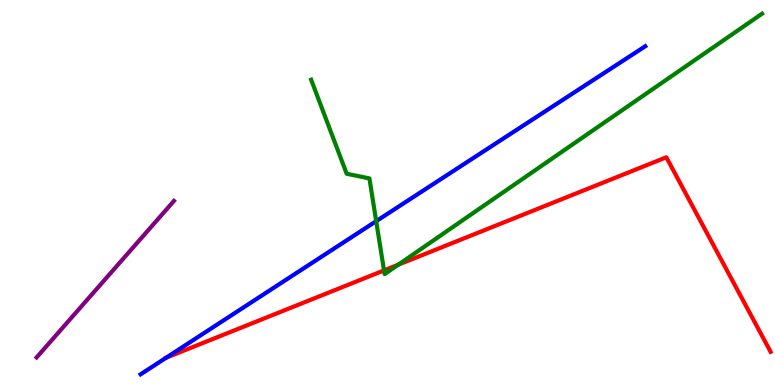[{'lines': ['blue', 'red'], 'intersections': [{'x': 2.14, 'y': 0.709}]}, {'lines': ['green', 'red'], 'intersections': [{'x': 4.96, 'y': 2.98}, {'x': 5.14, 'y': 3.12}]}, {'lines': ['purple', 'red'], 'intersections': []}, {'lines': ['blue', 'green'], 'intersections': [{'x': 4.85, 'y': 4.26}]}, {'lines': ['blue', 'purple'], 'intersections': []}, {'lines': ['green', 'purple'], 'intersections': []}]